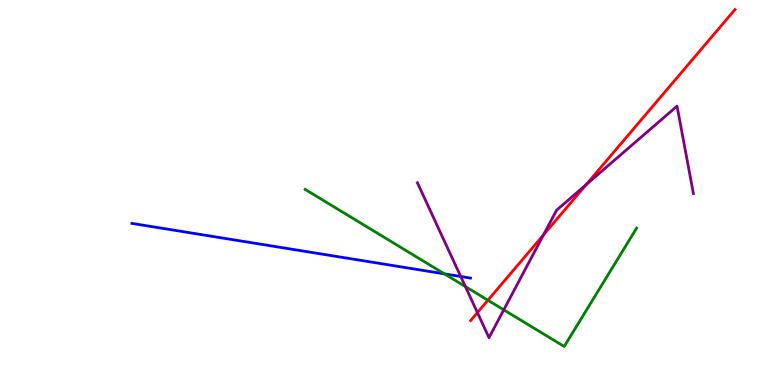[{'lines': ['blue', 'red'], 'intersections': []}, {'lines': ['green', 'red'], 'intersections': [{'x': 6.3, 'y': 2.2}]}, {'lines': ['purple', 'red'], 'intersections': [{'x': 6.16, 'y': 1.88}, {'x': 7.01, 'y': 3.9}, {'x': 7.56, 'y': 5.2}]}, {'lines': ['blue', 'green'], 'intersections': [{'x': 5.74, 'y': 2.89}]}, {'lines': ['blue', 'purple'], 'intersections': [{'x': 5.94, 'y': 2.82}]}, {'lines': ['green', 'purple'], 'intersections': [{'x': 6.0, 'y': 2.56}, {'x': 6.5, 'y': 1.95}]}]